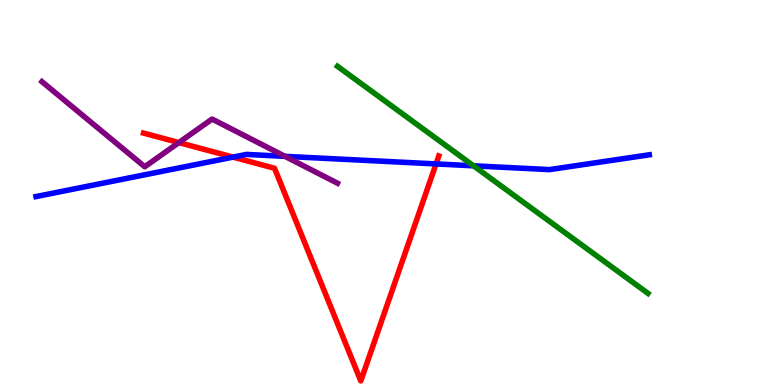[{'lines': ['blue', 'red'], 'intersections': [{'x': 3.01, 'y': 5.92}, {'x': 5.63, 'y': 5.74}]}, {'lines': ['green', 'red'], 'intersections': []}, {'lines': ['purple', 'red'], 'intersections': [{'x': 2.31, 'y': 6.3}]}, {'lines': ['blue', 'green'], 'intersections': [{'x': 6.11, 'y': 5.69}]}, {'lines': ['blue', 'purple'], 'intersections': [{'x': 3.68, 'y': 5.94}]}, {'lines': ['green', 'purple'], 'intersections': []}]